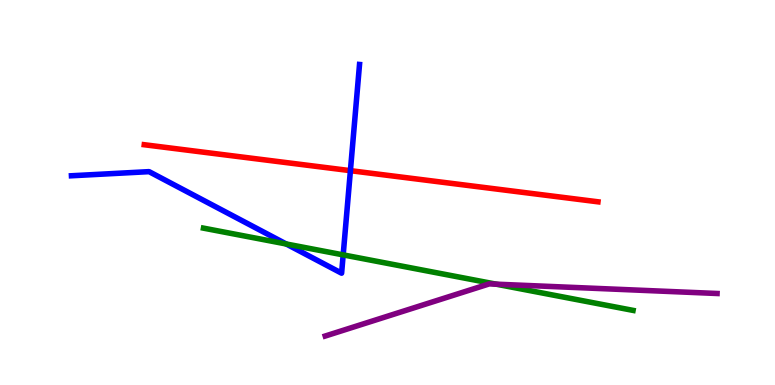[{'lines': ['blue', 'red'], 'intersections': [{'x': 4.52, 'y': 5.57}]}, {'lines': ['green', 'red'], 'intersections': []}, {'lines': ['purple', 'red'], 'intersections': []}, {'lines': ['blue', 'green'], 'intersections': [{'x': 3.69, 'y': 3.66}, {'x': 4.43, 'y': 3.38}]}, {'lines': ['blue', 'purple'], 'intersections': []}, {'lines': ['green', 'purple'], 'intersections': [{'x': 6.4, 'y': 2.62}]}]